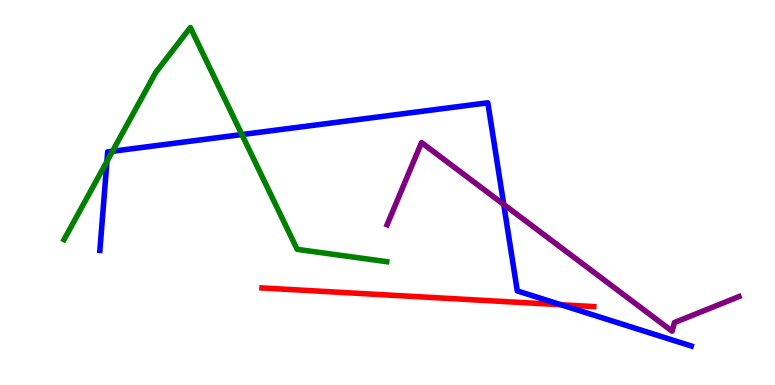[{'lines': ['blue', 'red'], 'intersections': [{'x': 7.24, 'y': 2.08}]}, {'lines': ['green', 'red'], 'intersections': []}, {'lines': ['purple', 'red'], 'intersections': []}, {'lines': ['blue', 'green'], 'intersections': [{'x': 1.38, 'y': 5.81}, {'x': 1.45, 'y': 6.07}, {'x': 3.12, 'y': 6.51}]}, {'lines': ['blue', 'purple'], 'intersections': [{'x': 6.5, 'y': 4.69}]}, {'lines': ['green', 'purple'], 'intersections': []}]